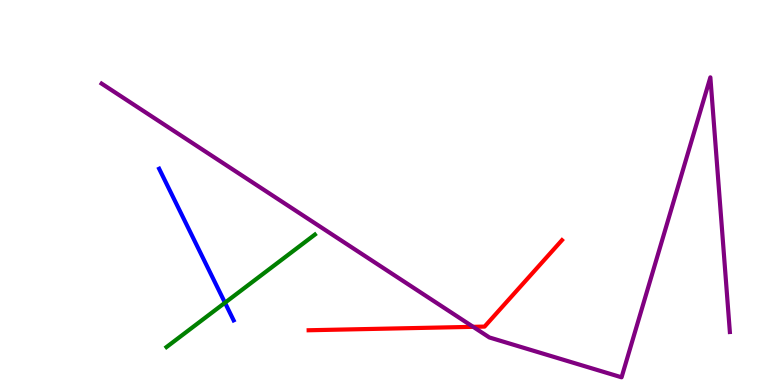[{'lines': ['blue', 'red'], 'intersections': []}, {'lines': ['green', 'red'], 'intersections': []}, {'lines': ['purple', 'red'], 'intersections': [{'x': 6.11, 'y': 1.51}]}, {'lines': ['blue', 'green'], 'intersections': [{'x': 2.9, 'y': 2.14}]}, {'lines': ['blue', 'purple'], 'intersections': []}, {'lines': ['green', 'purple'], 'intersections': []}]